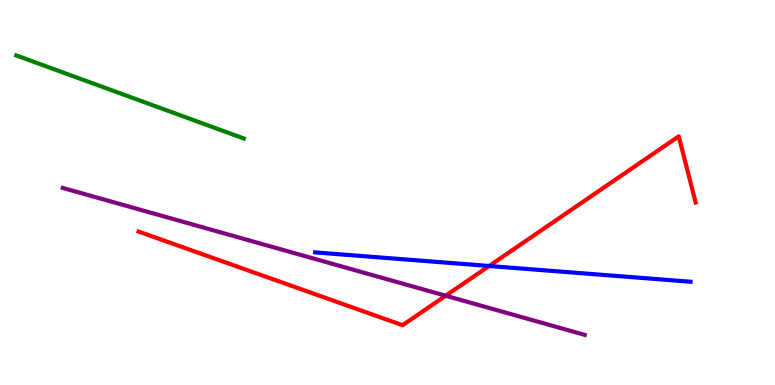[{'lines': ['blue', 'red'], 'intersections': [{'x': 6.31, 'y': 3.09}]}, {'lines': ['green', 'red'], 'intersections': []}, {'lines': ['purple', 'red'], 'intersections': [{'x': 5.75, 'y': 2.32}]}, {'lines': ['blue', 'green'], 'intersections': []}, {'lines': ['blue', 'purple'], 'intersections': []}, {'lines': ['green', 'purple'], 'intersections': []}]